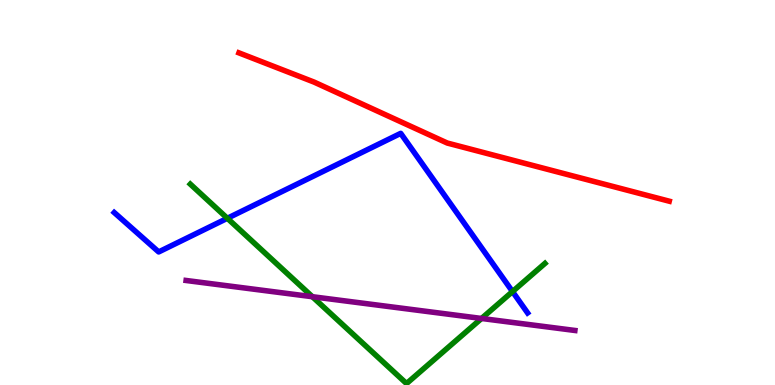[{'lines': ['blue', 'red'], 'intersections': []}, {'lines': ['green', 'red'], 'intersections': []}, {'lines': ['purple', 'red'], 'intersections': []}, {'lines': ['blue', 'green'], 'intersections': [{'x': 2.93, 'y': 4.33}, {'x': 6.61, 'y': 2.43}]}, {'lines': ['blue', 'purple'], 'intersections': []}, {'lines': ['green', 'purple'], 'intersections': [{'x': 4.03, 'y': 2.29}, {'x': 6.21, 'y': 1.73}]}]